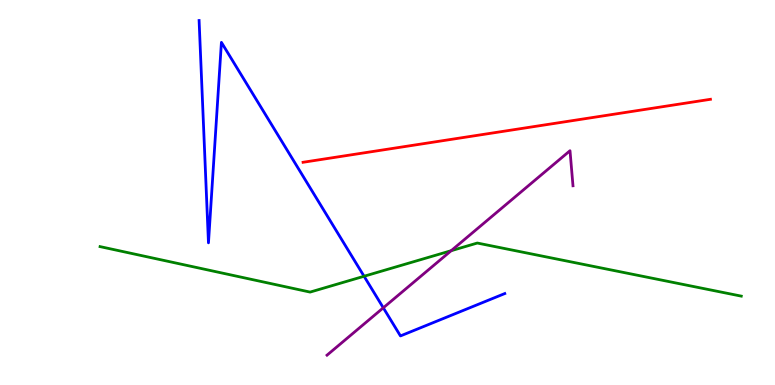[{'lines': ['blue', 'red'], 'intersections': []}, {'lines': ['green', 'red'], 'intersections': []}, {'lines': ['purple', 'red'], 'intersections': []}, {'lines': ['blue', 'green'], 'intersections': [{'x': 4.7, 'y': 2.82}]}, {'lines': ['blue', 'purple'], 'intersections': [{'x': 4.95, 'y': 2.01}]}, {'lines': ['green', 'purple'], 'intersections': [{'x': 5.82, 'y': 3.49}]}]